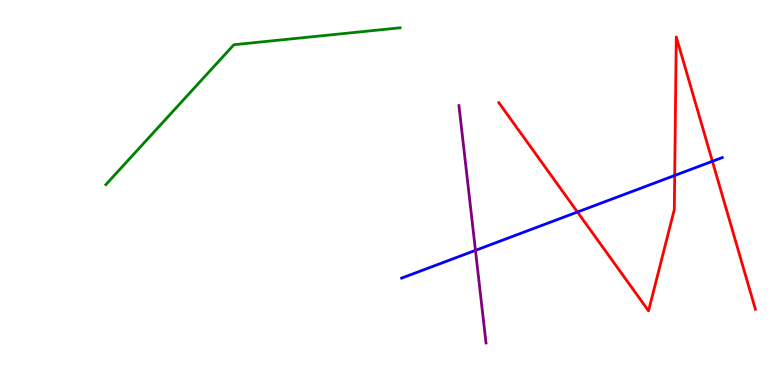[{'lines': ['blue', 'red'], 'intersections': [{'x': 7.45, 'y': 4.49}, {'x': 8.71, 'y': 5.44}, {'x': 9.19, 'y': 5.81}]}, {'lines': ['green', 'red'], 'intersections': []}, {'lines': ['purple', 'red'], 'intersections': []}, {'lines': ['blue', 'green'], 'intersections': []}, {'lines': ['blue', 'purple'], 'intersections': [{'x': 6.13, 'y': 3.5}]}, {'lines': ['green', 'purple'], 'intersections': []}]